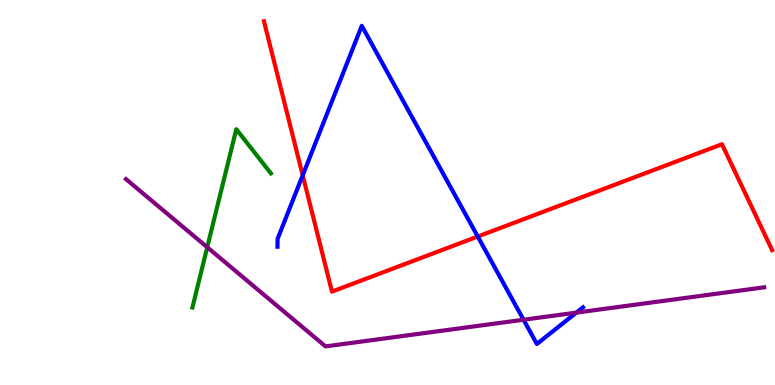[{'lines': ['blue', 'red'], 'intersections': [{'x': 3.91, 'y': 5.45}, {'x': 6.16, 'y': 3.86}]}, {'lines': ['green', 'red'], 'intersections': []}, {'lines': ['purple', 'red'], 'intersections': []}, {'lines': ['blue', 'green'], 'intersections': []}, {'lines': ['blue', 'purple'], 'intersections': [{'x': 6.76, 'y': 1.7}, {'x': 7.44, 'y': 1.88}]}, {'lines': ['green', 'purple'], 'intersections': [{'x': 2.67, 'y': 3.58}]}]